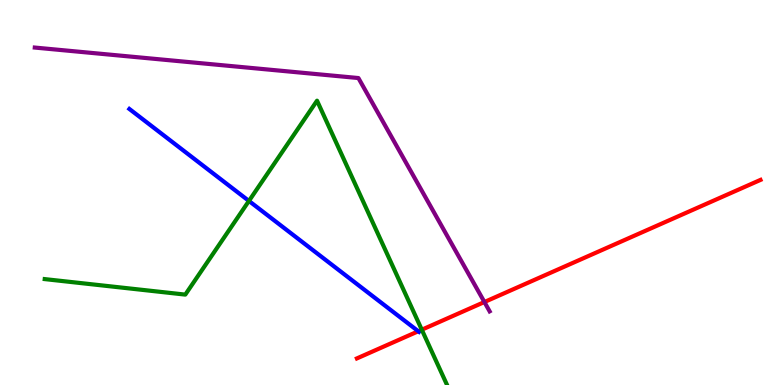[{'lines': ['blue', 'red'], 'intersections': [{'x': 5.4, 'y': 1.4}]}, {'lines': ['green', 'red'], 'intersections': [{'x': 5.44, 'y': 1.44}]}, {'lines': ['purple', 'red'], 'intersections': [{'x': 6.25, 'y': 2.16}]}, {'lines': ['blue', 'green'], 'intersections': [{'x': 3.21, 'y': 4.78}]}, {'lines': ['blue', 'purple'], 'intersections': []}, {'lines': ['green', 'purple'], 'intersections': []}]